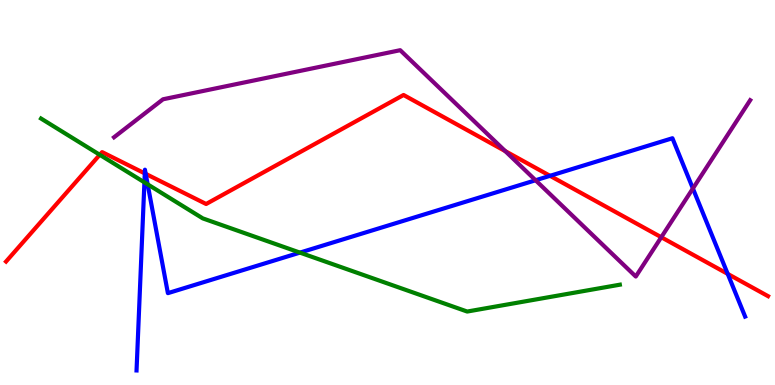[{'lines': ['blue', 'red'], 'intersections': [{'x': 1.87, 'y': 5.5}, {'x': 1.88, 'y': 5.48}, {'x': 7.1, 'y': 5.43}, {'x': 9.39, 'y': 2.89}]}, {'lines': ['green', 'red'], 'intersections': [{'x': 1.29, 'y': 5.98}]}, {'lines': ['purple', 'red'], 'intersections': [{'x': 6.52, 'y': 6.08}, {'x': 8.53, 'y': 3.84}]}, {'lines': ['blue', 'green'], 'intersections': [{'x': 1.86, 'y': 5.26}, {'x': 1.91, 'y': 5.21}, {'x': 3.87, 'y': 3.44}]}, {'lines': ['blue', 'purple'], 'intersections': [{'x': 6.91, 'y': 5.32}, {'x': 8.94, 'y': 5.1}]}, {'lines': ['green', 'purple'], 'intersections': []}]